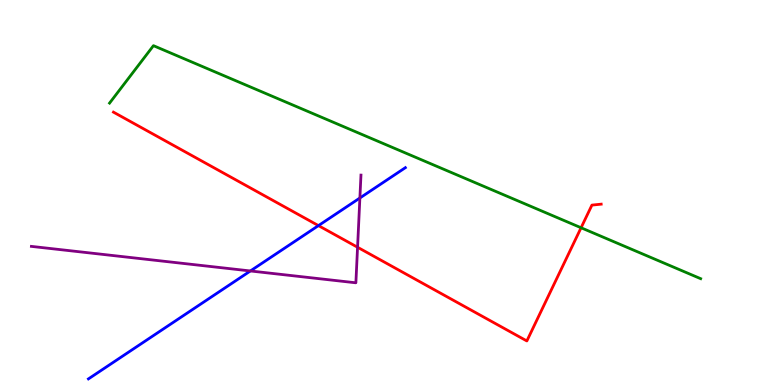[{'lines': ['blue', 'red'], 'intersections': [{'x': 4.11, 'y': 4.14}]}, {'lines': ['green', 'red'], 'intersections': [{'x': 7.5, 'y': 4.08}]}, {'lines': ['purple', 'red'], 'intersections': [{'x': 4.61, 'y': 3.58}]}, {'lines': ['blue', 'green'], 'intersections': []}, {'lines': ['blue', 'purple'], 'intersections': [{'x': 3.23, 'y': 2.96}, {'x': 4.64, 'y': 4.86}]}, {'lines': ['green', 'purple'], 'intersections': []}]